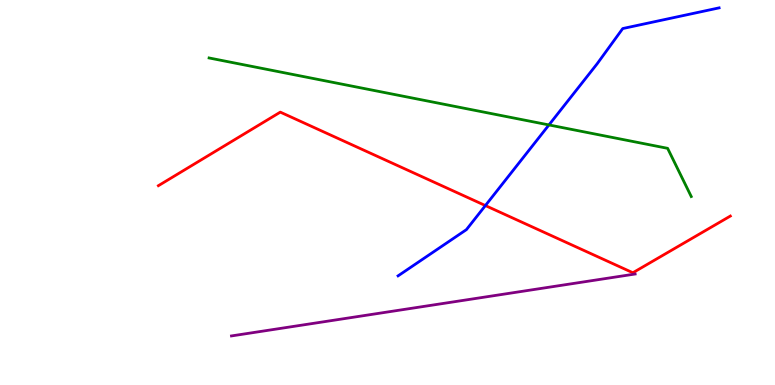[{'lines': ['blue', 'red'], 'intersections': [{'x': 6.26, 'y': 4.66}]}, {'lines': ['green', 'red'], 'intersections': []}, {'lines': ['purple', 'red'], 'intersections': []}, {'lines': ['blue', 'green'], 'intersections': [{'x': 7.08, 'y': 6.75}]}, {'lines': ['blue', 'purple'], 'intersections': []}, {'lines': ['green', 'purple'], 'intersections': []}]